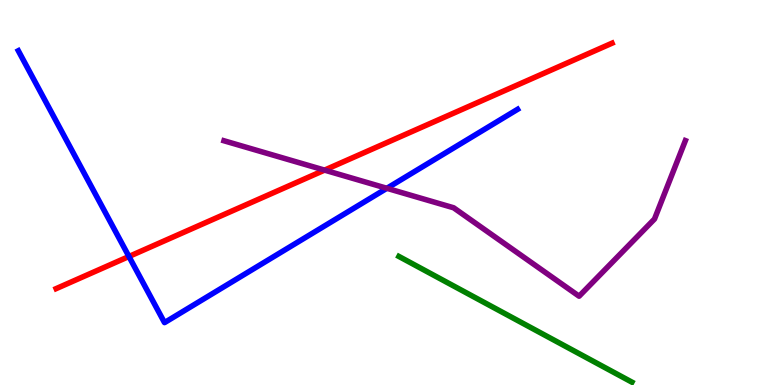[{'lines': ['blue', 'red'], 'intersections': [{'x': 1.66, 'y': 3.34}]}, {'lines': ['green', 'red'], 'intersections': []}, {'lines': ['purple', 'red'], 'intersections': [{'x': 4.19, 'y': 5.58}]}, {'lines': ['blue', 'green'], 'intersections': []}, {'lines': ['blue', 'purple'], 'intersections': [{'x': 4.99, 'y': 5.11}]}, {'lines': ['green', 'purple'], 'intersections': []}]